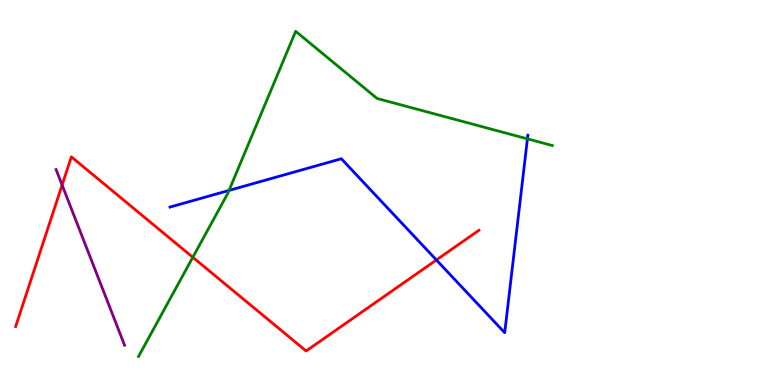[{'lines': ['blue', 'red'], 'intersections': [{'x': 5.63, 'y': 3.25}]}, {'lines': ['green', 'red'], 'intersections': [{'x': 2.49, 'y': 3.32}]}, {'lines': ['purple', 'red'], 'intersections': [{'x': 0.801, 'y': 5.19}]}, {'lines': ['blue', 'green'], 'intersections': [{'x': 2.96, 'y': 5.05}, {'x': 6.81, 'y': 6.39}]}, {'lines': ['blue', 'purple'], 'intersections': []}, {'lines': ['green', 'purple'], 'intersections': []}]